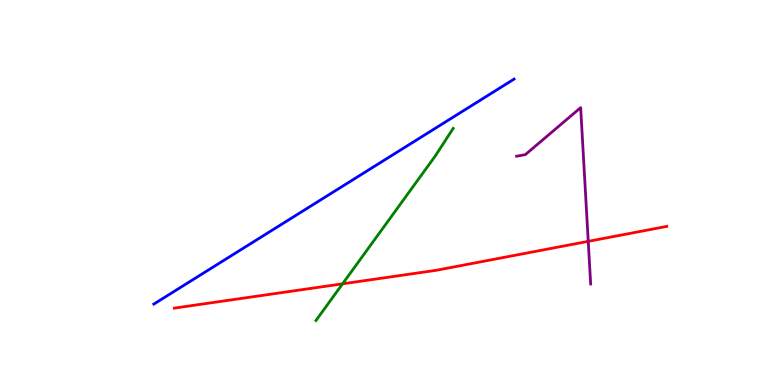[{'lines': ['blue', 'red'], 'intersections': []}, {'lines': ['green', 'red'], 'intersections': [{'x': 4.42, 'y': 2.63}]}, {'lines': ['purple', 'red'], 'intersections': [{'x': 7.59, 'y': 3.73}]}, {'lines': ['blue', 'green'], 'intersections': []}, {'lines': ['blue', 'purple'], 'intersections': []}, {'lines': ['green', 'purple'], 'intersections': []}]